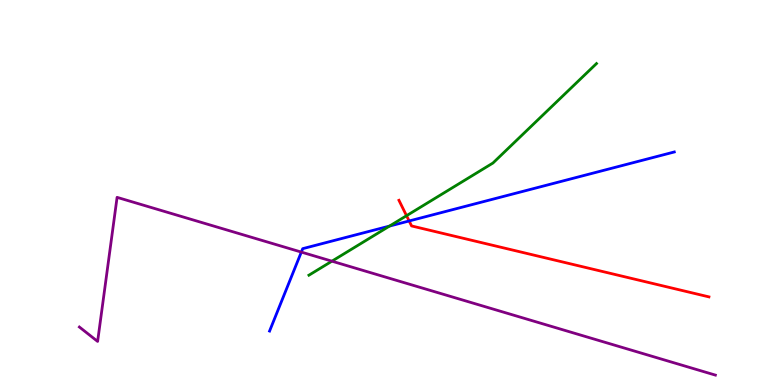[{'lines': ['blue', 'red'], 'intersections': [{'x': 5.28, 'y': 4.26}]}, {'lines': ['green', 'red'], 'intersections': [{'x': 5.25, 'y': 4.4}]}, {'lines': ['purple', 'red'], 'intersections': []}, {'lines': ['blue', 'green'], 'intersections': [{'x': 5.03, 'y': 4.13}]}, {'lines': ['blue', 'purple'], 'intersections': [{'x': 3.89, 'y': 3.45}]}, {'lines': ['green', 'purple'], 'intersections': [{'x': 4.28, 'y': 3.22}]}]